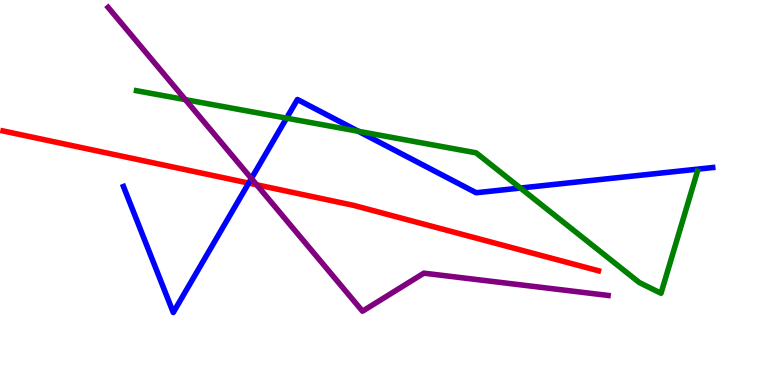[{'lines': ['blue', 'red'], 'intersections': [{'x': 3.21, 'y': 5.24}]}, {'lines': ['green', 'red'], 'intersections': []}, {'lines': ['purple', 'red'], 'intersections': [{'x': 3.31, 'y': 5.2}]}, {'lines': ['blue', 'green'], 'intersections': [{'x': 3.7, 'y': 6.93}, {'x': 4.62, 'y': 6.59}, {'x': 6.72, 'y': 5.12}]}, {'lines': ['blue', 'purple'], 'intersections': [{'x': 3.24, 'y': 5.36}]}, {'lines': ['green', 'purple'], 'intersections': [{'x': 2.39, 'y': 7.41}]}]